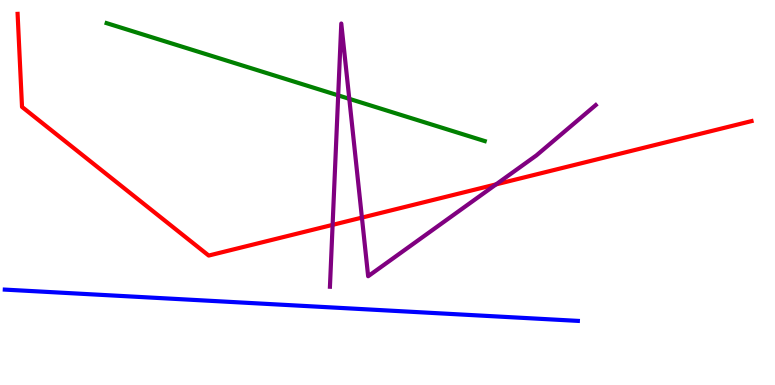[{'lines': ['blue', 'red'], 'intersections': []}, {'lines': ['green', 'red'], 'intersections': []}, {'lines': ['purple', 'red'], 'intersections': [{'x': 4.29, 'y': 4.16}, {'x': 4.67, 'y': 4.35}, {'x': 6.4, 'y': 5.21}]}, {'lines': ['blue', 'green'], 'intersections': []}, {'lines': ['blue', 'purple'], 'intersections': []}, {'lines': ['green', 'purple'], 'intersections': [{'x': 4.36, 'y': 7.52}, {'x': 4.51, 'y': 7.43}]}]